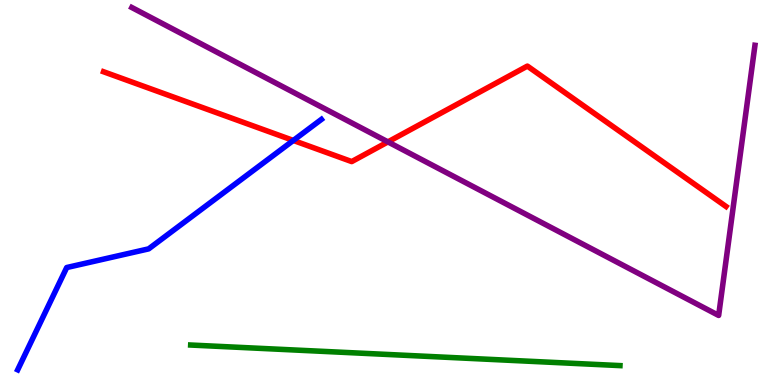[{'lines': ['blue', 'red'], 'intersections': [{'x': 3.78, 'y': 6.35}]}, {'lines': ['green', 'red'], 'intersections': []}, {'lines': ['purple', 'red'], 'intersections': [{'x': 5.01, 'y': 6.31}]}, {'lines': ['blue', 'green'], 'intersections': []}, {'lines': ['blue', 'purple'], 'intersections': []}, {'lines': ['green', 'purple'], 'intersections': []}]